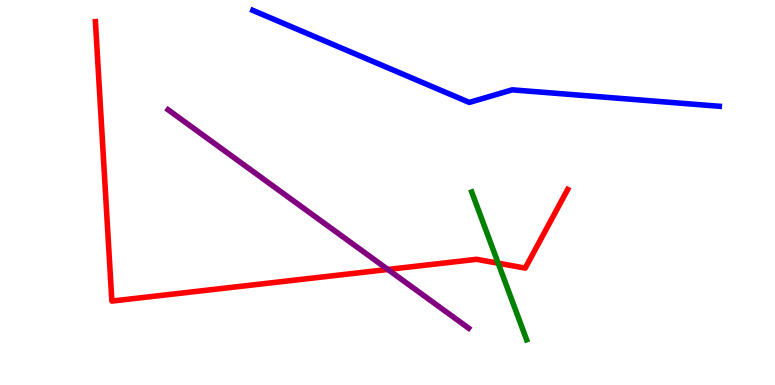[{'lines': ['blue', 'red'], 'intersections': []}, {'lines': ['green', 'red'], 'intersections': [{'x': 6.43, 'y': 3.16}]}, {'lines': ['purple', 'red'], 'intersections': [{'x': 5.0, 'y': 3.0}]}, {'lines': ['blue', 'green'], 'intersections': []}, {'lines': ['blue', 'purple'], 'intersections': []}, {'lines': ['green', 'purple'], 'intersections': []}]